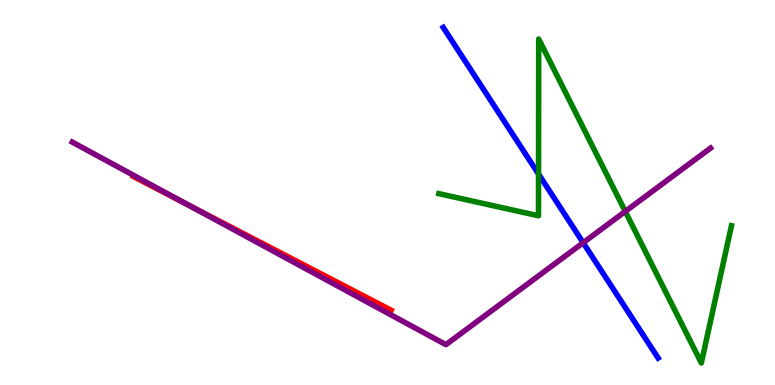[{'lines': ['blue', 'red'], 'intersections': []}, {'lines': ['green', 'red'], 'intersections': []}, {'lines': ['purple', 'red'], 'intersections': [{'x': 2.43, 'y': 4.68}]}, {'lines': ['blue', 'green'], 'intersections': [{'x': 6.95, 'y': 5.48}]}, {'lines': ['blue', 'purple'], 'intersections': [{'x': 7.52, 'y': 3.7}]}, {'lines': ['green', 'purple'], 'intersections': [{'x': 8.07, 'y': 4.51}]}]